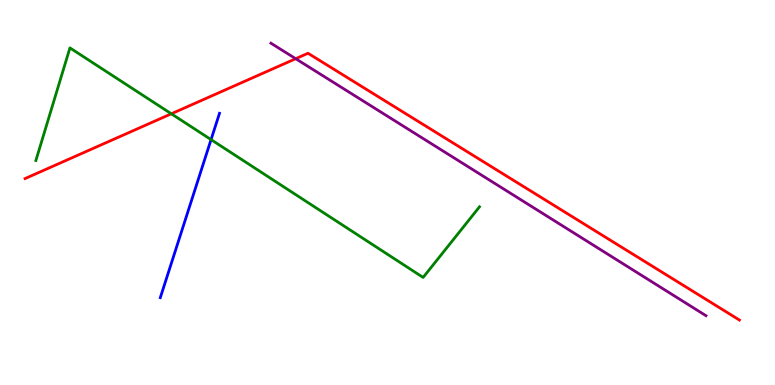[{'lines': ['blue', 'red'], 'intersections': []}, {'lines': ['green', 'red'], 'intersections': [{'x': 2.21, 'y': 7.04}]}, {'lines': ['purple', 'red'], 'intersections': [{'x': 3.82, 'y': 8.48}]}, {'lines': ['blue', 'green'], 'intersections': [{'x': 2.72, 'y': 6.37}]}, {'lines': ['blue', 'purple'], 'intersections': []}, {'lines': ['green', 'purple'], 'intersections': []}]